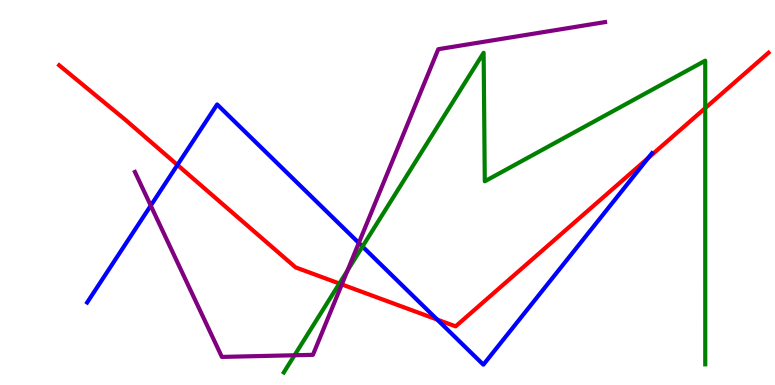[{'lines': ['blue', 'red'], 'intersections': [{'x': 2.29, 'y': 5.72}, {'x': 5.64, 'y': 1.7}, {'x': 8.36, 'y': 5.9}]}, {'lines': ['green', 'red'], 'intersections': [{'x': 4.38, 'y': 2.64}, {'x': 9.1, 'y': 7.19}]}, {'lines': ['purple', 'red'], 'intersections': [{'x': 4.41, 'y': 2.61}]}, {'lines': ['blue', 'green'], 'intersections': [{'x': 4.68, 'y': 3.6}]}, {'lines': ['blue', 'purple'], 'intersections': [{'x': 1.95, 'y': 4.66}, {'x': 4.63, 'y': 3.69}]}, {'lines': ['green', 'purple'], 'intersections': [{'x': 3.8, 'y': 0.773}, {'x': 4.48, 'y': 2.97}]}]